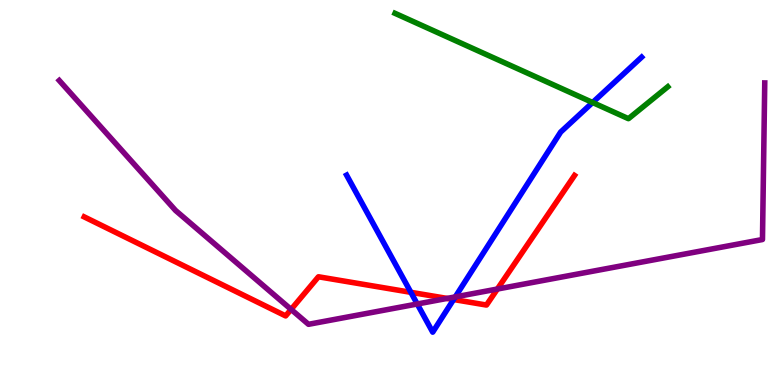[{'lines': ['blue', 'red'], 'intersections': [{'x': 5.3, 'y': 2.41}, {'x': 5.85, 'y': 2.22}]}, {'lines': ['green', 'red'], 'intersections': []}, {'lines': ['purple', 'red'], 'intersections': [{'x': 3.76, 'y': 1.96}, {'x': 5.77, 'y': 2.25}, {'x': 6.42, 'y': 2.49}]}, {'lines': ['blue', 'green'], 'intersections': [{'x': 7.65, 'y': 7.34}]}, {'lines': ['blue', 'purple'], 'intersections': [{'x': 5.38, 'y': 2.1}, {'x': 5.87, 'y': 2.29}]}, {'lines': ['green', 'purple'], 'intersections': []}]